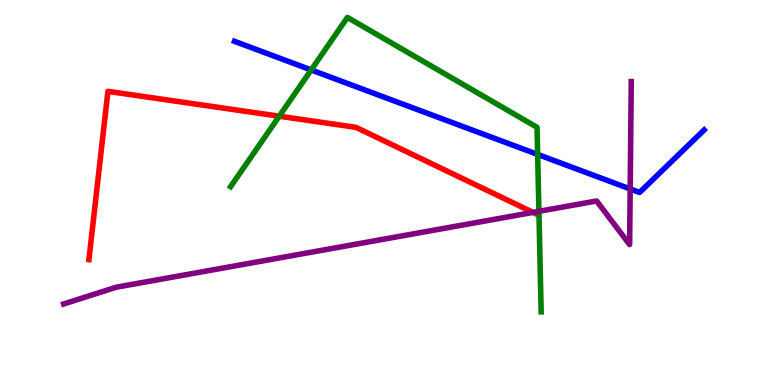[{'lines': ['blue', 'red'], 'intersections': []}, {'lines': ['green', 'red'], 'intersections': [{'x': 3.6, 'y': 6.98}]}, {'lines': ['purple', 'red'], 'intersections': [{'x': 6.88, 'y': 4.48}]}, {'lines': ['blue', 'green'], 'intersections': [{'x': 4.02, 'y': 8.18}, {'x': 6.94, 'y': 5.99}]}, {'lines': ['blue', 'purple'], 'intersections': [{'x': 8.13, 'y': 5.09}]}, {'lines': ['green', 'purple'], 'intersections': [{'x': 6.95, 'y': 4.51}]}]